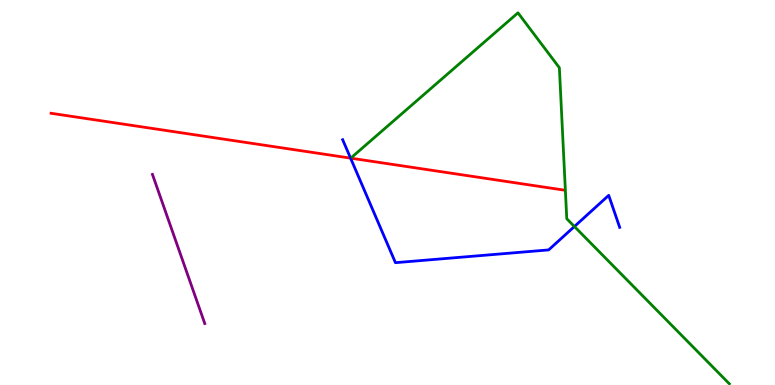[{'lines': ['blue', 'red'], 'intersections': [{'x': 4.52, 'y': 5.89}]}, {'lines': ['green', 'red'], 'intersections': []}, {'lines': ['purple', 'red'], 'intersections': []}, {'lines': ['blue', 'green'], 'intersections': [{'x': 7.41, 'y': 4.12}]}, {'lines': ['blue', 'purple'], 'intersections': []}, {'lines': ['green', 'purple'], 'intersections': []}]